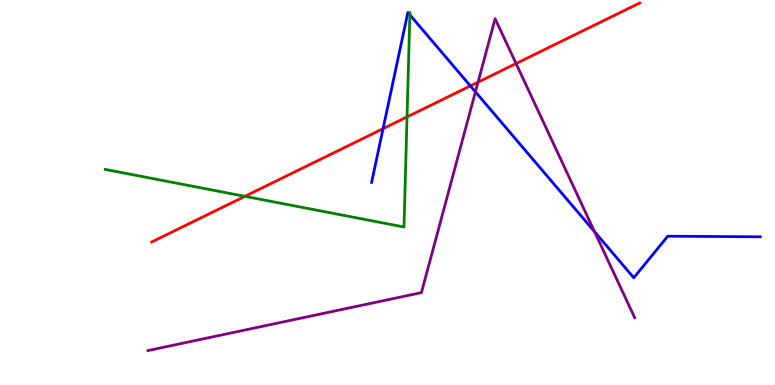[{'lines': ['blue', 'red'], 'intersections': [{'x': 4.94, 'y': 6.66}, {'x': 6.07, 'y': 7.77}]}, {'lines': ['green', 'red'], 'intersections': [{'x': 3.16, 'y': 4.9}, {'x': 5.25, 'y': 6.96}]}, {'lines': ['purple', 'red'], 'intersections': [{'x': 6.17, 'y': 7.87}, {'x': 6.66, 'y': 8.35}]}, {'lines': ['blue', 'green'], 'intersections': [{'x': 5.29, 'y': 9.61}]}, {'lines': ['blue', 'purple'], 'intersections': [{'x': 6.13, 'y': 7.61}, {'x': 7.67, 'y': 3.98}]}, {'lines': ['green', 'purple'], 'intersections': []}]